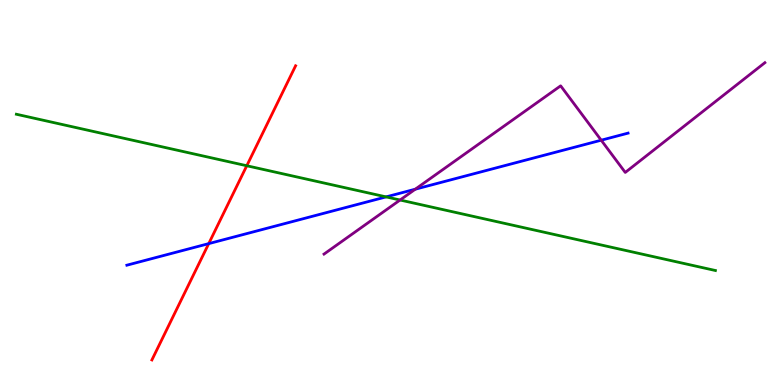[{'lines': ['blue', 'red'], 'intersections': [{'x': 2.69, 'y': 3.67}]}, {'lines': ['green', 'red'], 'intersections': [{'x': 3.18, 'y': 5.69}]}, {'lines': ['purple', 'red'], 'intersections': []}, {'lines': ['blue', 'green'], 'intersections': [{'x': 4.98, 'y': 4.89}]}, {'lines': ['blue', 'purple'], 'intersections': [{'x': 5.36, 'y': 5.09}, {'x': 7.76, 'y': 6.36}]}, {'lines': ['green', 'purple'], 'intersections': [{'x': 5.16, 'y': 4.8}]}]